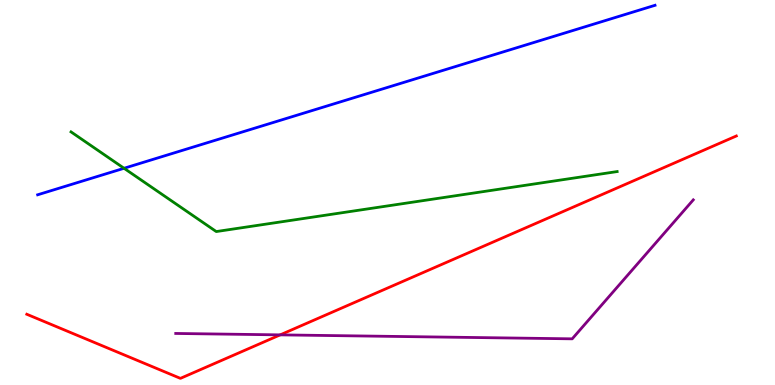[{'lines': ['blue', 'red'], 'intersections': []}, {'lines': ['green', 'red'], 'intersections': []}, {'lines': ['purple', 'red'], 'intersections': [{'x': 3.62, 'y': 1.3}]}, {'lines': ['blue', 'green'], 'intersections': [{'x': 1.6, 'y': 5.63}]}, {'lines': ['blue', 'purple'], 'intersections': []}, {'lines': ['green', 'purple'], 'intersections': []}]